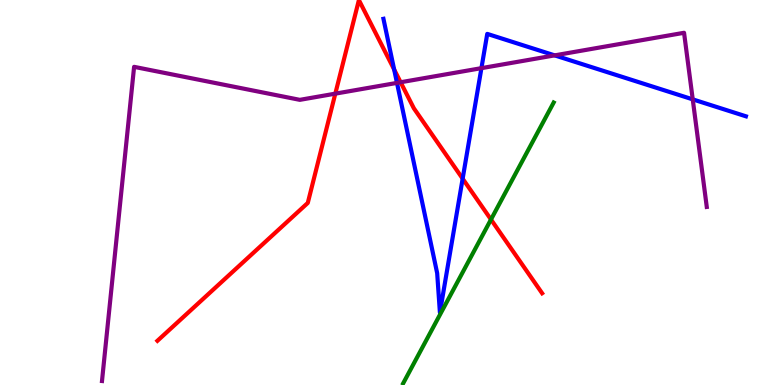[{'lines': ['blue', 'red'], 'intersections': [{'x': 5.09, 'y': 8.19}, {'x': 5.97, 'y': 5.36}]}, {'lines': ['green', 'red'], 'intersections': [{'x': 6.34, 'y': 4.3}]}, {'lines': ['purple', 'red'], 'intersections': [{'x': 4.33, 'y': 7.57}, {'x': 5.17, 'y': 7.86}]}, {'lines': ['blue', 'green'], 'intersections': []}, {'lines': ['blue', 'purple'], 'intersections': [{'x': 5.12, 'y': 7.85}, {'x': 6.21, 'y': 8.23}, {'x': 7.16, 'y': 8.56}, {'x': 8.94, 'y': 7.42}]}, {'lines': ['green', 'purple'], 'intersections': []}]